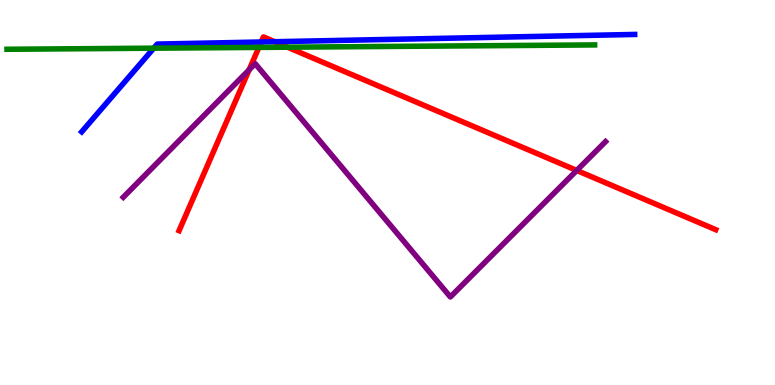[{'lines': ['blue', 'red'], 'intersections': [{'x': 3.37, 'y': 8.91}, {'x': 3.54, 'y': 8.92}]}, {'lines': ['green', 'red'], 'intersections': [{'x': 3.34, 'y': 8.77}, {'x': 3.71, 'y': 8.77}]}, {'lines': ['purple', 'red'], 'intersections': [{'x': 3.21, 'y': 8.19}, {'x': 7.44, 'y': 5.57}]}, {'lines': ['blue', 'green'], 'intersections': [{'x': 1.98, 'y': 8.75}]}, {'lines': ['blue', 'purple'], 'intersections': []}, {'lines': ['green', 'purple'], 'intersections': []}]